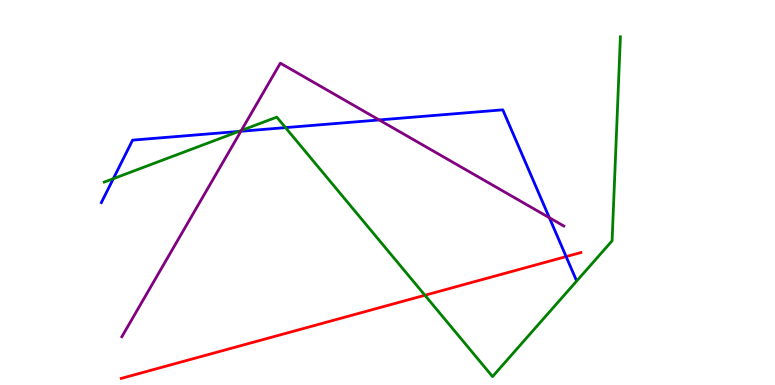[{'lines': ['blue', 'red'], 'intersections': [{'x': 7.3, 'y': 3.34}]}, {'lines': ['green', 'red'], 'intersections': [{'x': 5.48, 'y': 2.33}]}, {'lines': ['purple', 'red'], 'intersections': []}, {'lines': ['blue', 'green'], 'intersections': [{'x': 1.46, 'y': 5.36}, {'x': 3.08, 'y': 6.59}, {'x': 3.68, 'y': 6.69}]}, {'lines': ['blue', 'purple'], 'intersections': [{'x': 3.11, 'y': 6.59}, {'x': 4.89, 'y': 6.88}, {'x': 7.09, 'y': 4.35}]}, {'lines': ['green', 'purple'], 'intersections': [{'x': 3.11, 'y': 6.61}]}]